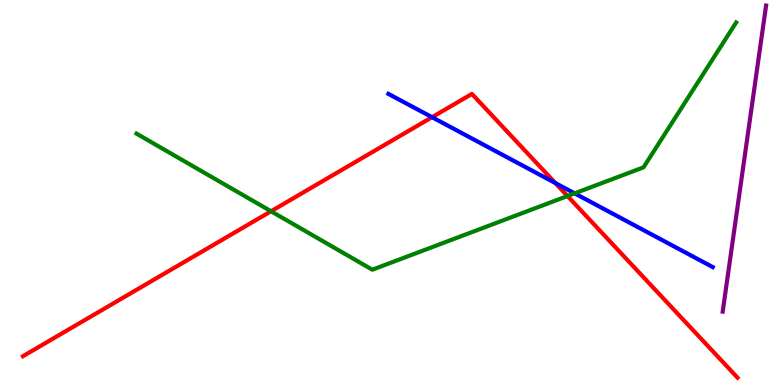[{'lines': ['blue', 'red'], 'intersections': [{'x': 5.57, 'y': 6.96}, {'x': 7.17, 'y': 5.25}]}, {'lines': ['green', 'red'], 'intersections': [{'x': 3.5, 'y': 4.51}, {'x': 7.32, 'y': 4.91}]}, {'lines': ['purple', 'red'], 'intersections': []}, {'lines': ['blue', 'green'], 'intersections': [{'x': 7.41, 'y': 4.98}]}, {'lines': ['blue', 'purple'], 'intersections': []}, {'lines': ['green', 'purple'], 'intersections': []}]